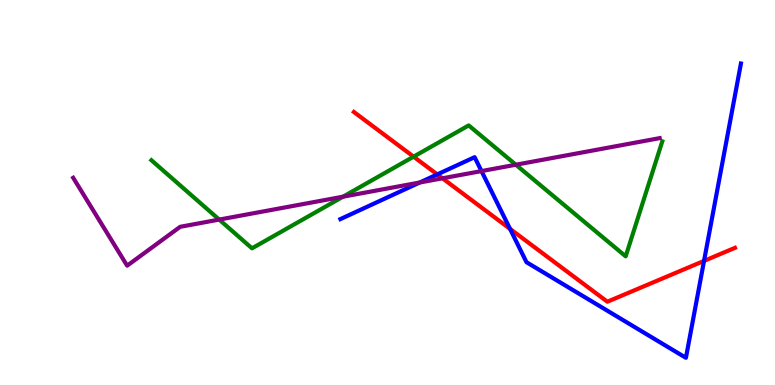[{'lines': ['blue', 'red'], 'intersections': [{'x': 5.64, 'y': 5.47}, {'x': 6.58, 'y': 4.06}, {'x': 9.08, 'y': 3.22}]}, {'lines': ['green', 'red'], 'intersections': [{'x': 5.34, 'y': 5.93}]}, {'lines': ['purple', 'red'], 'intersections': [{'x': 5.71, 'y': 5.37}]}, {'lines': ['blue', 'green'], 'intersections': []}, {'lines': ['blue', 'purple'], 'intersections': [{'x': 5.42, 'y': 5.26}, {'x': 6.21, 'y': 5.56}]}, {'lines': ['green', 'purple'], 'intersections': [{'x': 2.83, 'y': 4.3}, {'x': 4.43, 'y': 4.89}, {'x': 6.66, 'y': 5.72}]}]